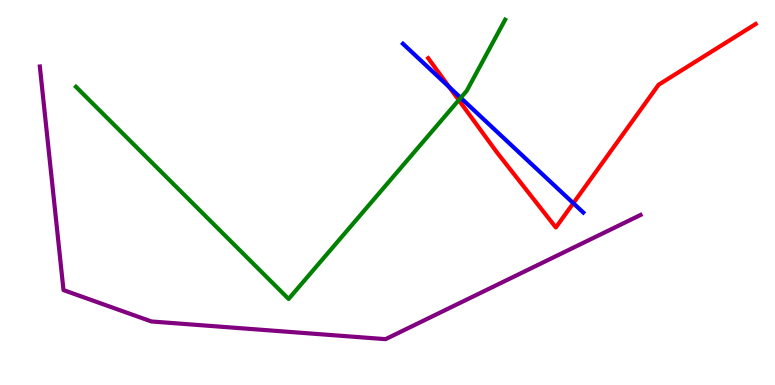[{'lines': ['blue', 'red'], 'intersections': [{'x': 5.8, 'y': 7.74}, {'x': 7.4, 'y': 4.72}]}, {'lines': ['green', 'red'], 'intersections': [{'x': 5.92, 'y': 7.4}]}, {'lines': ['purple', 'red'], 'intersections': []}, {'lines': ['blue', 'green'], 'intersections': [{'x': 5.94, 'y': 7.46}]}, {'lines': ['blue', 'purple'], 'intersections': []}, {'lines': ['green', 'purple'], 'intersections': []}]